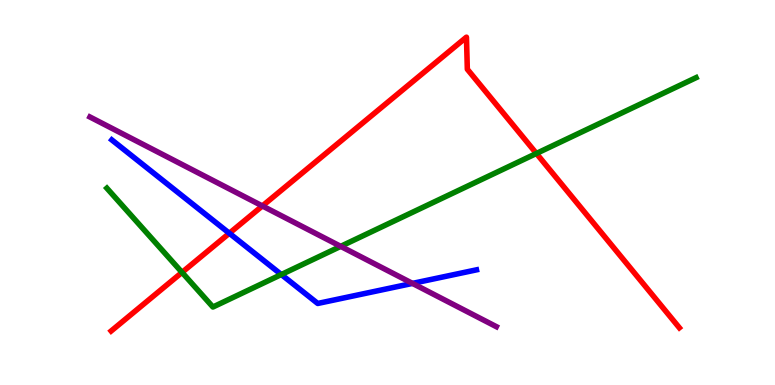[{'lines': ['blue', 'red'], 'intersections': [{'x': 2.96, 'y': 3.94}]}, {'lines': ['green', 'red'], 'intersections': [{'x': 2.35, 'y': 2.92}, {'x': 6.92, 'y': 6.01}]}, {'lines': ['purple', 'red'], 'intersections': [{'x': 3.39, 'y': 4.65}]}, {'lines': ['blue', 'green'], 'intersections': [{'x': 3.63, 'y': 2.87}]}, {'lines': ['blue', 'purple'], 'intersections': [{'x': 5.32, 'y': 2.64}]}, {'lines': ['green', 'purple'], 'intersections': [{'x': 4.4, 'y': 3.6}]}]